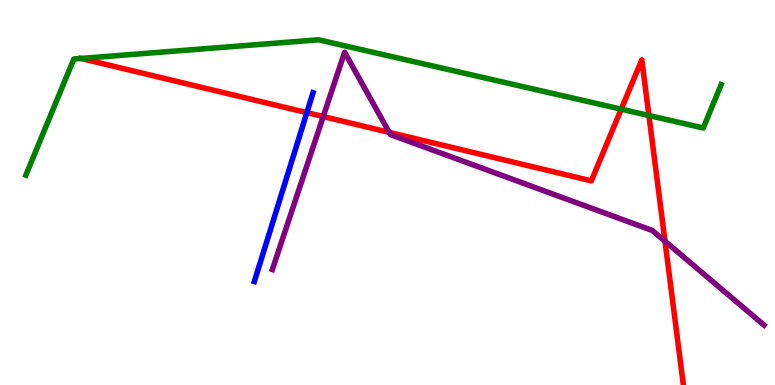[{'lines': ['blue', 'red'], 'intersections': [{'x': 3.96, 'y': 7.07}]}, {'lines': ['green', 'red'], 'intersections': [{'x': 1.04, 'y': 8.48}, {'x': 8.02, 'y': 7.16}, {'x': 8.37, 'y': 7.0}]}, {'lines': ['purple', 'red'], 'intersections': [{'x': 4.17, 'y': 6.97}, {'x': 5.02, 'y': 6.56}, {'x': 8.58, 'y': 3.73}]}, {'lines': ['blue', 'green'], 'intersections': []}, {'lines': ['blue', 'purple'], 'intersections': []}, {'lines': ['green', 'purple'], 'intersections': []}]